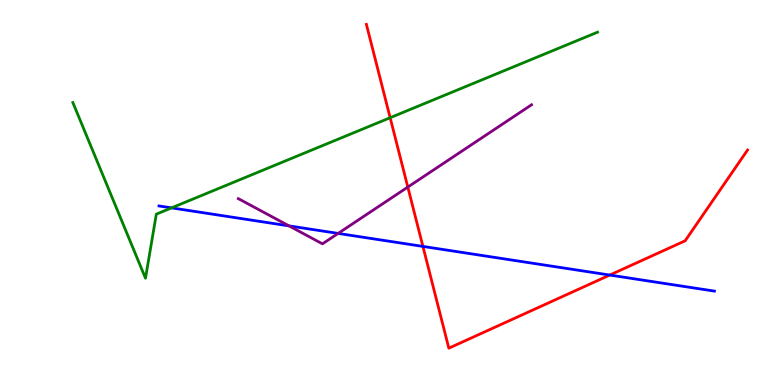[{'lines': ['blue', 'red'], 'intersections': [{'x': 5.46, 'y': 3.6}, {'x': 7.87, 'y': 2.86}]}, {'lines': ['green', 'red'], 'intersections': [{'x': 5.03, 'y': 6.94}]}, {'lines': ['purple', 'red'], 'intersections': [{'x': 5.26, 'y': 5.14}]}, {'lines': ['blue', 'green'], 'intersections': [{'x': 2.21, 'y': 4.6}]}, {'lines': ['blue', 'purple'], 'intersections': [{'x': 3.73, 'y': 4.13}, {'x': 4.36, 'y': 3.94}]}, {'lines': ['green', 'purple'], 'intersections': []}]